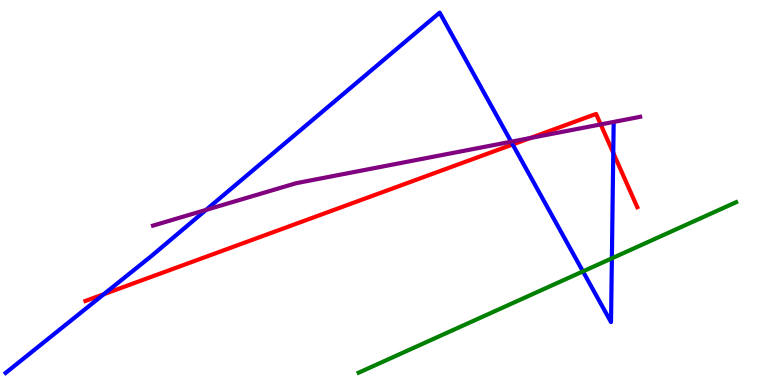[{'lines': ['blue', 'red'], 'intersections': [{'x': 1.34, 'y': 2.36}, {'x': 6.62, 'y': 6.25}, {'x': 7.91, 'y': 6.03}]}, {'lines': ['green', 'red'], 'intersections': []}, {'lines': ['purple', 'red'], 'intersections': [{'x': 6.84, 'y': 6.42}, {'x': 7.75, 'y': 6.77}]}, {'lines': ['blue', 'green'], 'intersections': [{'x': 7.52, 'y': 2.95}, {'x': 7.9, 'y': 3.29}]}, {'lines': ['blue', 'purple'], 'intersections': [{'x': 2.66, 'y': 4.55}, {'x': 6.6, 'y': 6.32}]}, {'lines': ['green', 'purple'], 'intersections': []}]